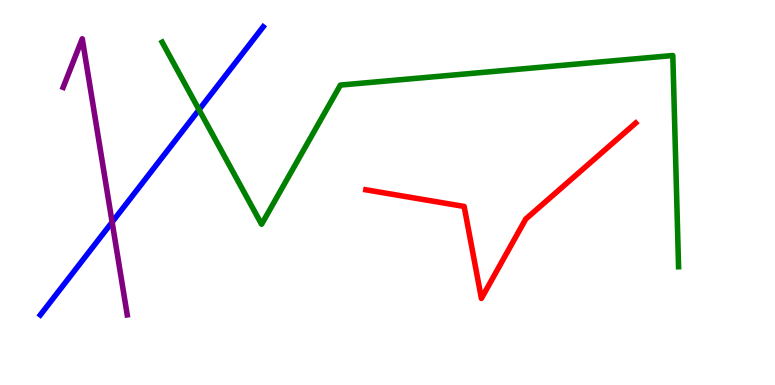[{'lines': ['blue', 'red'], 'intersections': []}, {'lines': ['green', 'red'], 'intersections': []}, {'lines': ['purple', 'red'], 'intersections': []}, {'lines': ['blue', 'green'], 'intersections': [{'x': 2.57, 'y': 7.15}]}, {'lines': ['blue', 'purple'], 'intersections': [{'x': 1.45, 'y': 4.23}]}, {'lines': ['green', 'purple'], 'intersections': []}]